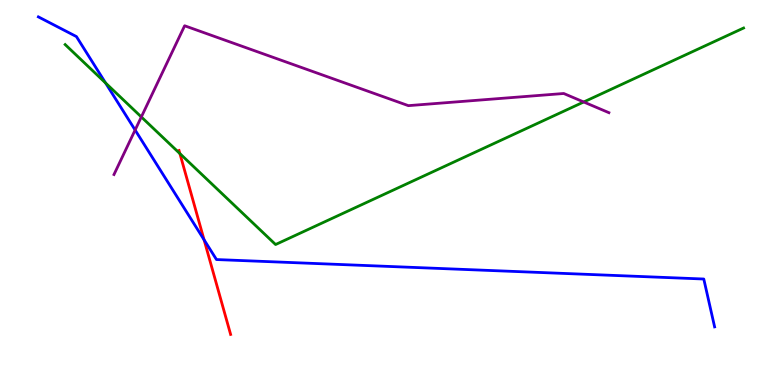[{'lines': ['blue', 'red'], 'intersections': [{'x': 2.63, 'y': 3.77}]}, {'lines': ['green', 'red'], 'intersections': [{'x': 2.32, 'y': 6.01}]}, {'lines': ['purple', 'red'], 'intersections': []}, {'lines': ['blue', 'green'], 'intersections': [{'x': 1.36, 'y': 7.85}]}, {'lines': ['blue', 'purple'], 'intersections': [{'x': 1.74, 'y': 6.62}]}, {'lines': ['green', 'purple'], 'intersections': [{'x': 1.82, 'y': 6.96}, {'x': 7.53, 'y': 7.35}]}]